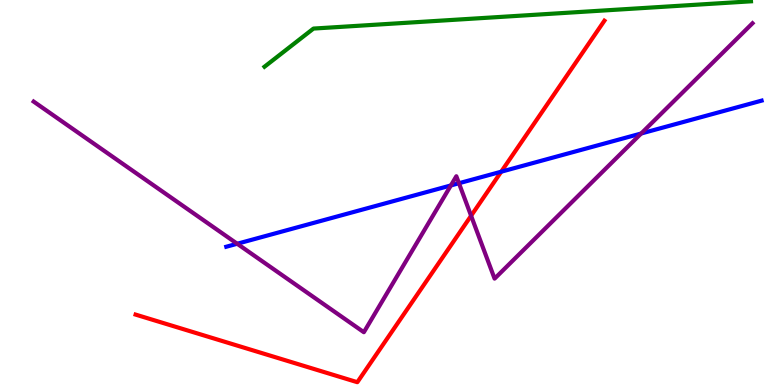[{'lines': ['blue', 'red'], 'intersections': [{'x': 6.47, 'y': 5.54}]}, {'lines': ['green', 'red'], 'intersections': []}, {'lines': ['purple', 'red'], 'intersections': [{'x': 6.08, 'y': 4.4}]}, {'lines': ['blue', 'green'], 'intersections': []}, {'lines': ['blue', 'purple'], 'intersections': [{'x': 3.06, 'y': 3.67}, {'x': 5.82, 'y': 5.18}, {'x': 5.92, 'y': 5.24}, {'x': 8.27, 'y': 6.53}]}, {'lines': ['green', 'purple'], 'intersections': []}]